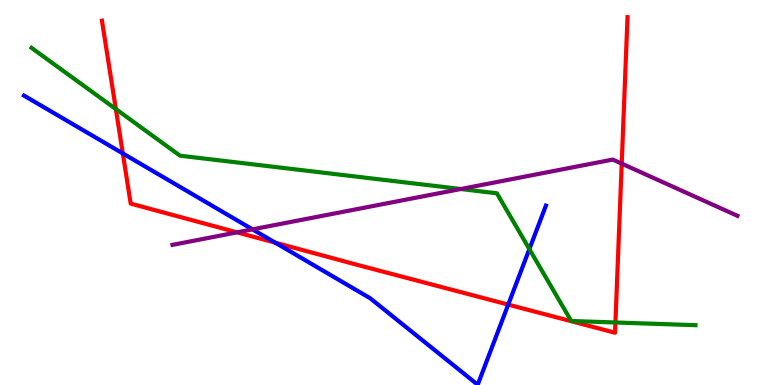[{'lines': ['blue', 'red'], 'intersections': [{'x': 1.58, 'y': 6.01}, {'x': 3.55, 'y': 3.7}, {'x': 6.56, 'y': 2.09}]}, {'lines': ['green', 'red'], 'intersections': [{'x': 1.49, 'y': 7.17}, {'x': 7.94, 'y': 1.62}]}, {'lines': ['purple', 'red'], 'intersections': [{'x': 3.06, 'y': 3.96}, {'x': 8.02, 'y': 5.75}]}, {'lines': ['blue', 'green'], 'intersections': [{'x': 6.83, 'y': 3.53}]}, {'lines': ['blue', 'purple'], 'intersections': [{'x': 3.26, 'y': 4.04}]}, {'lines': ['green', 'purple'], 'intersections': [{'x': 5.95, 'y': 5.09}]}]